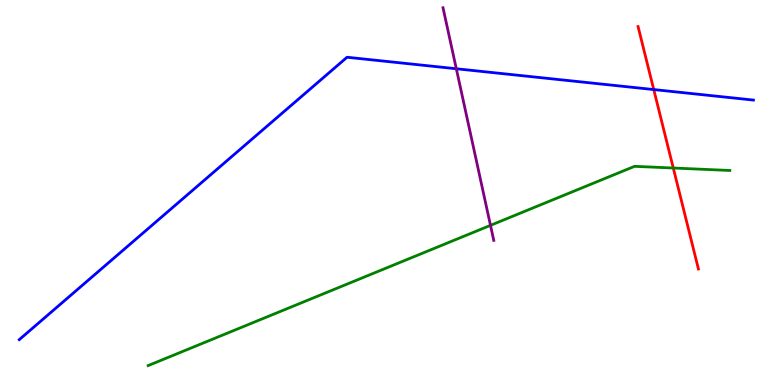[{'lines': ['blue', 'red'], 'intersections': [{'x': 8.44, 'y': 7.67}]}, {'lines': ['green', 'red'], 'intersections': [{'x': 8.69, 'y': 5.64}]}, {'lines': ['purple', 'red'], 'intersections': []}, {'lines': ['blue', 'green'], 'intersections': []}, {'lines': ['blue', 'purple'], 'intersections': [{'x': 5.89, 'y': 8.21}]}, {'lines': ['green', 'purple'], 'intersections': [{'x': 6.33, 'y': 4.15}]}]